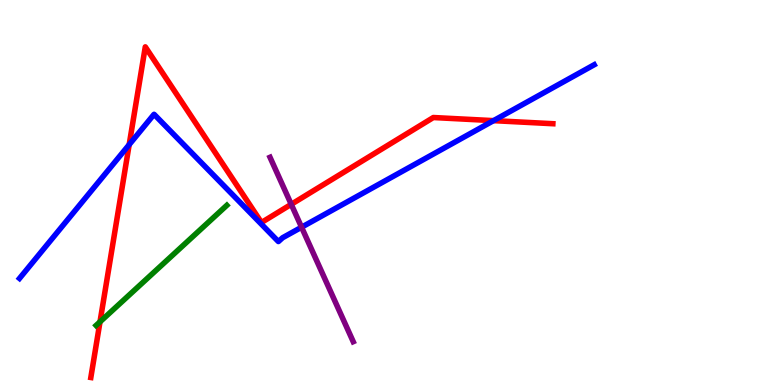[{'lines': ['blue', 'red'], 'intersections': [{'x': 1.67, 'y': 6.24}, {'x': 6.37, 'y': 6.87}]}, {'lines': ['green', 'red'], 'intersections': [{'x': 1.29, 'y': 1.64}]}, {'lines': ['purple', 'red'], 'intersections': [{'x': 3.76, 'y': 4.69}]}, {'lines': ['blue', 'green'], 'intersections': []}, {'lines': ['blue', 'purple'], 'intersections': [{'x': 3.89, 'y': 4.1}]}, {'lines': ['green', 'purple'], 'intersections': []}]